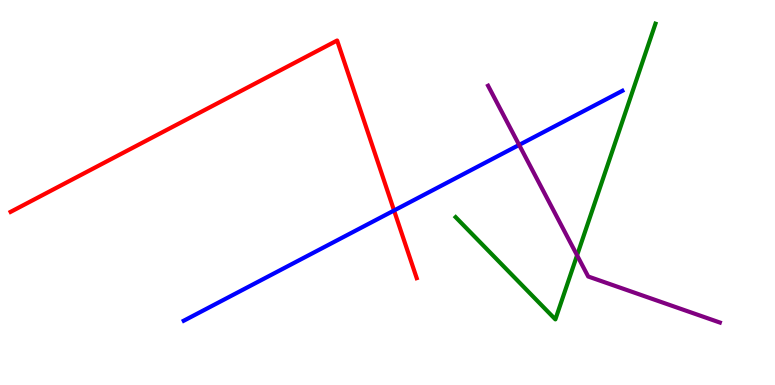[{'lines': ['blue', 'red'], 'intersections': [{'x': 5.08, 'y': 4.53}]}, {'lines': ['green', 'red'], 'intersections': []}, {'lines': ['purple', 'red'], 'intersections': []}, {'lines': ['blue', 'green'], 'intersections': []}, {'lines': ['blue', 'purple'], 'intersections': [{'x': 6.7, 'y': 6.24}]}, {'lines': ['green', 'purple'], 'intersections': [{'x': 7.45, 'y': 3.37}]}]